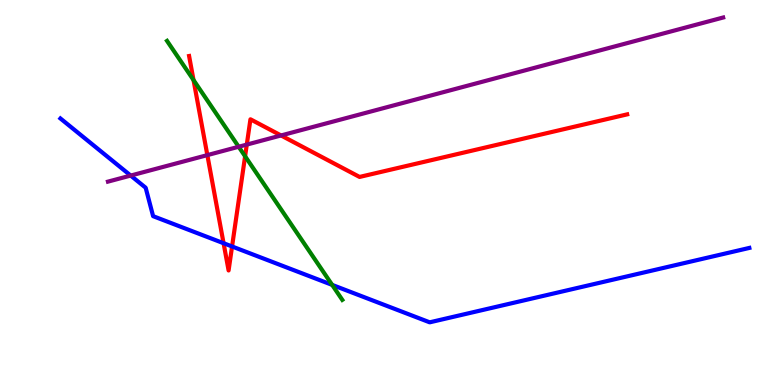[{'lines': ['blue', 'red'], 'intersections': [{'x': 2.88, 'y': 3.68}, {'x': 2.99, 'y': 3.6}]}, {'lines': ['green', 'red'], 'intersections': [{'x': 2.5, 'y': 7.92}, {'x': 3.16, 'y': 5.94}]}, {'lines': ['purple', 'red'], 'intersections': [{'x': 2.68, 'y': 5.97}, {'x': 3.18, 'y': 6.24}, {'x': 3.63, 'y': 6.48}]}, {'lines': ['blue', 'green'], 'intersections': [{'x': 4.29, 'y': 2.6}]}, {'lines': ['blue', 'purple'], 'intersections': [{'x': 1.69, 'y': 5.44}]}, {'lines': ['green', 'purple'], 'intersections': [{'x': 3.08, 'y': 6.19}]}]